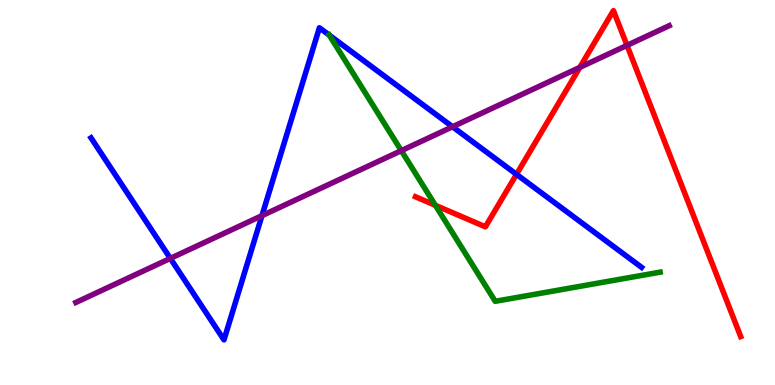[{'lines': ['blue', 'red'], 'intersections': [{'x': 6.66, 'y': 5.47}]}, {'lines': ['green', 'red'], 'intersections': [{'x': 5.62, 'y': 4.67}]}, {'lines': ['purple', 'red'], 'intersections': [{'x': 7.48, 'y': 8.25}, {'x': 8.09, 'y': 8.82}]}, {'lines': ['blue', 'green'], 'intersections': [{'x': 4.25, 'y': 9.09}]}, {'lines': ['blue', 'purple'], 'intersections': [{'x': 2.2, 'y': 3.29}, {'x': 3.38, 'y': 4.4}, {'x': 5.84, 'y': 6.71}]}, {'lines': ['green', 'purple'], 'intersections': [{'x': 5.18, 'y': 6.09}]}]